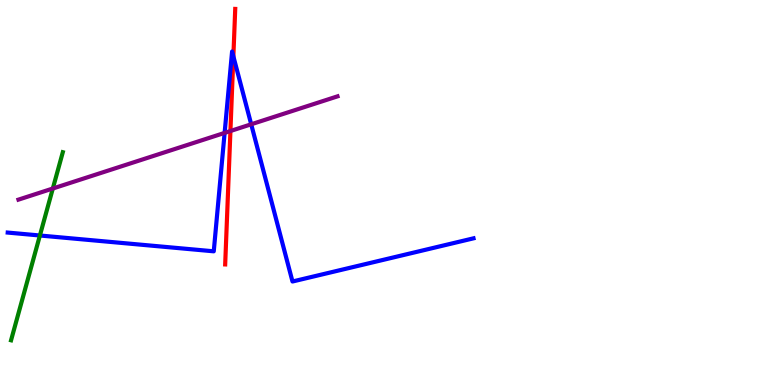[{'lines': ['blue', 'red'], 'intersections': [{'x': 3.01, 'y': 8.54}]}, {'lines': ['green', 'red'], 'intersections': []}, {'lines': ['purple', 'red'], 'intersections': [{'x': 2.97, 'y': 6.6}]}, {'lines': ['blue', 'green'], 'intersections': [{'x': 0.515, 'y': 3.88}]}, {'lines': ['blue', 'purple'], 'intersections': [{'x': 2.9, 'y': 6.55}, {'x': 3.24, 'y': 6.77}]}, {'lines': ['green', 'purple'], 'intersections': [{'x': 0.682, 'y': 5.1}]}]